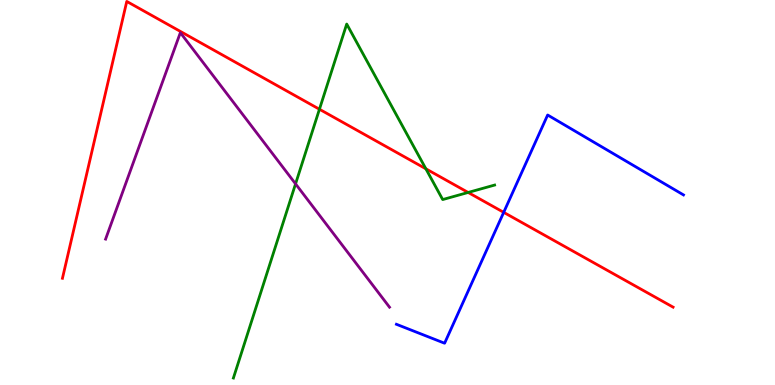[{'lines': ['blue', 'red'], 'intersections': [{'x': 6.5, 'y': 4.48}]}, {'lines': ['green', 'red'], 'intersections': [{'x': 4.12, 'y': 7.16}, {'x': 5.5, 'y': 5.62}, {'x': 6.04, 'y': 5.0}]}, {'lines': ['purple', 'red'], 'intersections': []}, {'lines': ['blue', 'green'], 'intersections': []}, {'lines': ['blue', 'purple'], 'intersections': []}, {'lines': ['green', 'purple'], 'intersections': [{'x': 3.81, 'y': 5.22}]}]